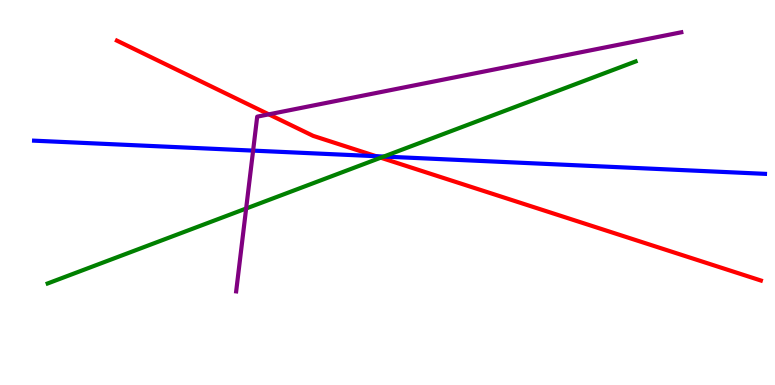[{'lines': ['blue', 'red'], 'intersections': [{'x': 4.85, 'y': 5.94}]}, {'lines': ['green', 'red'], 'intersections': [{'x': 4.91, 'y': 5.9}]}, {'lines': ['purple', 'red'], 'intersections': [{'x': 3.47, 'y': 7.03}]}, {'lines': ['blue', 'green'], 'intersections': [{'x': 4.95, 'y': 5.93}]}, {'lines': ['blue', 'purple'], 'intersections': [{'x': 3.27, 'y': 6.09}]}, {'lines': ['green', 'purple'], 'intersections': [{'x': 3.18, 'y': 4.58}]}]